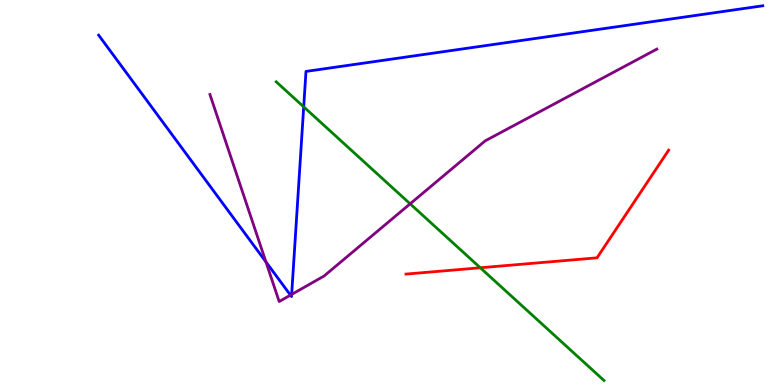[{'lines': ['blue', 'red'], 'intersections': []}, {'lines': ['green', 'red'], 'intersections': [{'x': 6.2, 'y': 3.05}]}, {'lines': ['purple', 'red'], 'intersections': []}, {'lines': ['blue', 'green'], 'intersections': [{'x': 3.92, 'y': 7.22}]}, {'lines': ['blue', 'purple'], 'intersections': [{'x': 3.43, 'y': 3.2}, {'x': 3.75, 'y': 2.33}, {'x': 3.76, 'y': 2.35}]}, {'lines': ['green', 'purple'], 'intersections': [{'x': 5.29, 'y': 4.71}]}]